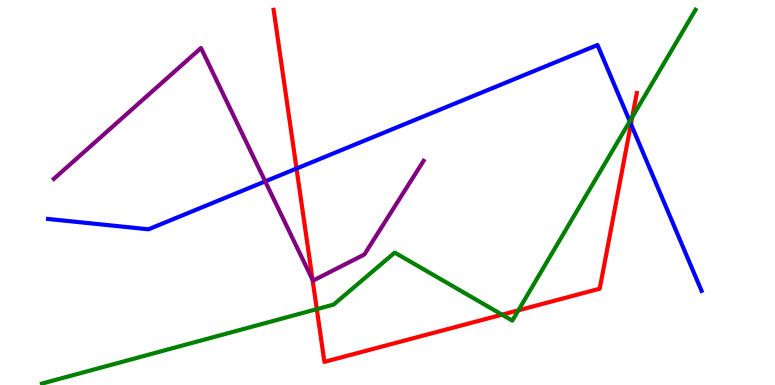[{'lines': ['blue', 'red'], 'intersections': [{'x': 3.83, 'y': 5.62}, {'x': 8.14, 'y': 6.78}]}, {'lines': ['green', 'red'], 'intersections': [{'x': 4.09, 'y': 1.97}, {'x': 6.48, 'y': 1.83}, {'x': 6.69, 'y': 1.94}, {'x': 8.16, 'y': 6.96}]}, {'lines': ['purple', 'red'], 'intersections': [{'x': 4.03, 'y': 2.73}]}, {'lines': ['blue', 'green'], 'intersections': [{'x': 8.13, 'y': 6.85}]}, {'lines': ['blue', 'purple'], 'intersections': [{'x': 3.42, 'y': 5.29}]}, {'lines': ['green', 'purple'], 'intersections': []}]